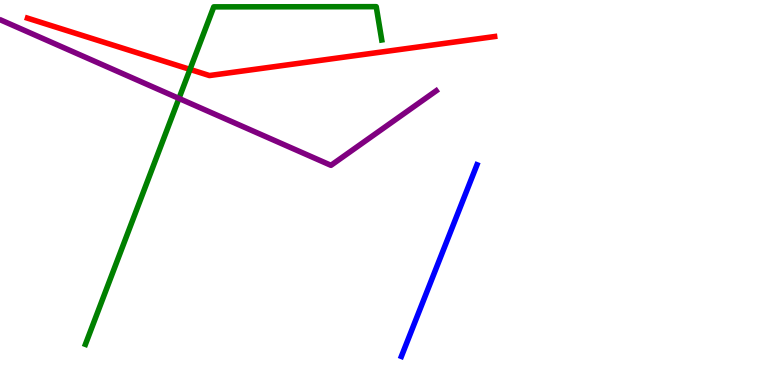[{'lines': ['blue', 'red'], 'intersections': []}, {'lines': ['green', 'red'], 'intersections': [{'x': 2.45, 'y': 8.2}]}, {'lines': ['purple', 'red'], 'intersections': []}, {'lines': ['blue', 'green'], 'intersections': []}, {'lines': ['blue', 'purple'], 'intersections': []}, {'lines': ['green', 'purple'], 'intersections': [{'x': 2.31, 'y': 7.44}]}]